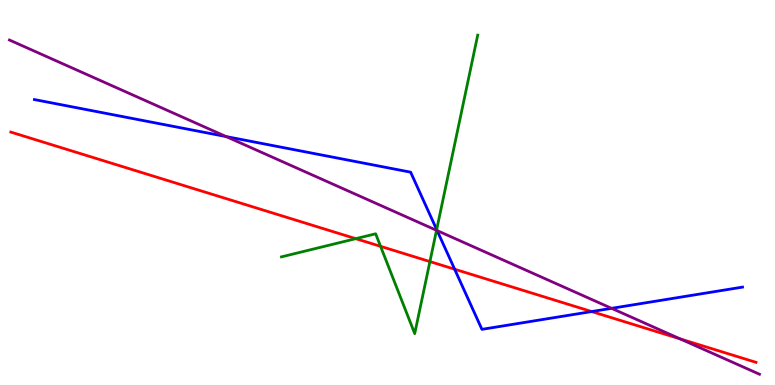[{'lines': ['blue', 'red'], 'intersections': [{'x': 5.87, 'y': 3.01}, {'x': 7.63, 'y': 1.91}]}, {'lines': ['green', 'red'], 'intersections': [{'x': 4.59, 'y': 3.8}, {'x': 4.91, 'y': 3.6}, {'x': 5.55, 'y': 3.21}]}, {'lines': ['purple', 'red'], 'intersections': [{'x': 8.78, 'y': 1.2}]}, {'lines': ['blue', 'green'], 'intersections': [{'x': 5.63, 'y': 4.04}]}, {'lines': ['blue', 'purple'], 'intersections': [{'x': 2.92, 'y': 6.45}, {'x': 5.64, 'y': 4.01}, {'x': 7.89, 'y': 1.99}]}, {'lines': ['green', 'purple'], 'intersections': [{'x': 5.63, 'y': 4.02}]}]